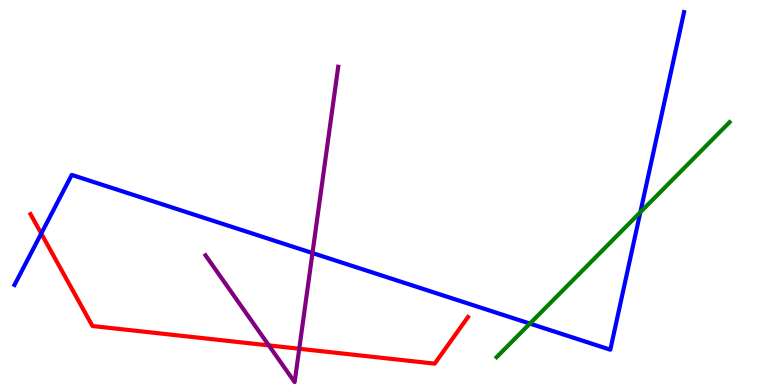[{'lines': ['blue', 'red'], 'intersections': [{'x': 0.532, 'y': 3.93}]}, {'lines': ['green', 'red'], 'intersections': []}, {'lines': ['purple', 'red'], 'intersections': [{'x': 3.47, 'y': 1.03}, {'x': 3.86, 'y': 0.942}]}, {'lines': ['blue', 'green'], 'intersections': [{'x': 6.84, 'y': 1.59}, {'x': 8.26, 'y': 4.49}]}, {'lines': ['blue', 'purple'], 'intersections': [{'x': 4.03, 'y': 3.43}]}, {'lines': ['green', 'purple'], 'intersections': []}]